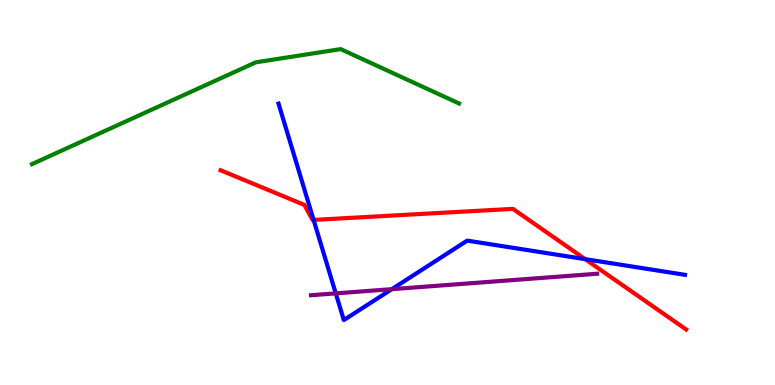[{'lines': ['blue', 'red'], 'intersections': [{'x': 4.05, 'y': 4.29}, {'x': 7.55, 'y': 3.27}]}, {'lines': ['green', 'red'], 'intersections': []}, {'lines': ['purple', 'red'], 'intersections': []}, {'lines': ['blue', 'green'], 'intersections': []}, {'lines': ['blue', 'purple'], 'intersections': [{'x': 4.33, 'y': 2.38}, {'x': 5.06, 'y': 2.49}]}, {'lines': ['green', 'purple'], 'intersections': []}]